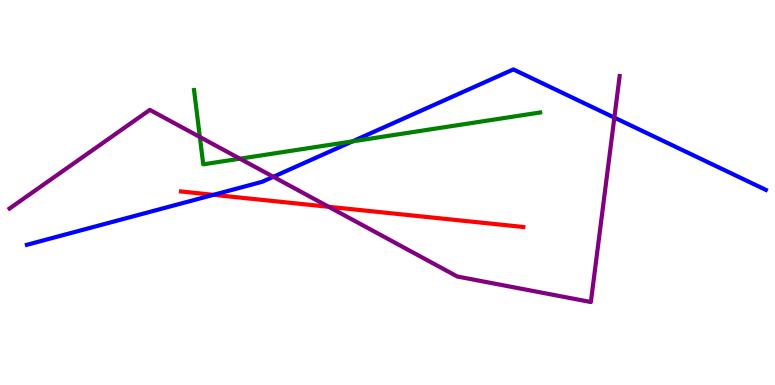[{'lines': ['blue', 'red'], 'intersections': [{'x': 2.75, 'y': 4.94}]}, {'lines': ['green', 'red'], 'intersections': []}, {'lines': ['purple', 'red'], 'intersections': [{'x': 4.24, 'y': 4.63}]}, {'lines': ['blue', 'green'], 'intersections': [{'x': 4.55, 'y': 6.33}]}, {'lines': ['blue', 'purple'], 'intersections': [{'x': 3.53, 'y': 5.41}, {'x': 7.93, 'y': 6.95}]}, {'lines': ['green', 'purple'], 'intersections': [{'x': 2.58, 'y': 6.44}, {'x': 3.1, 'y': 5.88}]}]